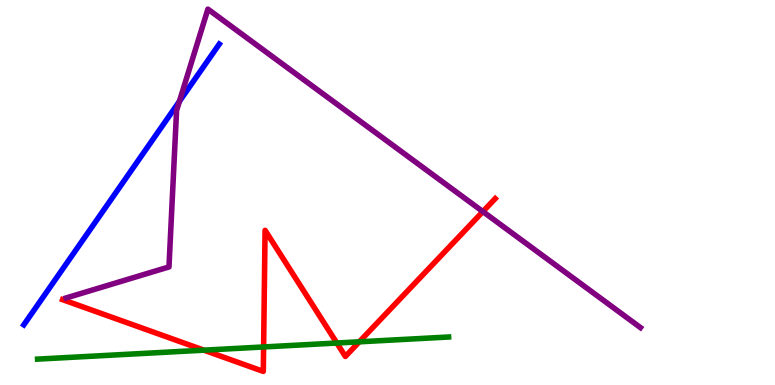[{'lines': ['blue', 'red'], 'intersections': []}, {'lines': ['green', 'red'], 'intersections': [{'x': 2.63, 'y': 0.905}, {'x': 3.4, 'y': 0.988}, {'x': 4.35, 'y': 1.09}, {'x': 4.64, 'y': 1.12}]}, {'lines': ['purple', 'red'], 'intersections': [{'x': 6.23, 'y': 4.5}]}, {'lines': ['blue', 'green'], 'intersections': []}, {'lines': ['blue', 'purple'], 'intersections': [{'x': 2.32, 'y': 7.37}]}, {'lines': ['green', 'purple'], 'intersections': []}]